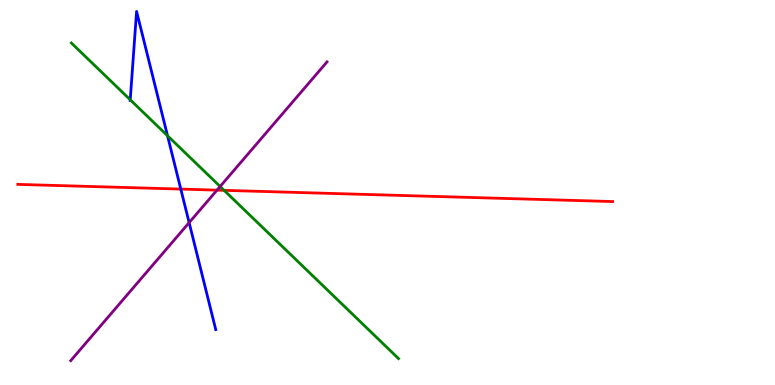[{'lines': ['blue', 'red'], 'intersections': [{'x': 2.33, 'y': 5.09}]}, {'lines': ['green', 'red'], 'intersections': [{'x': 2.89, 'y': 5.06}]}, {'lines': ['purple', 'red'], 'intersections': [{'x': 2.8, 'y': 5.06}]}, {'lines': ['blue', 'green'], 'intersections': [{'x': 1.68, 'y': 7.41}, {'x': 2.16, 'y': 6.47}]}, {'lines': ['blue', 'purple'], 'intersections': [{'x': 2.44, 'y': 4.22}]}, {'lines': ['green', 'purple'], 'intersections': [{'x': 2.84, 'y': 5.16}]}]